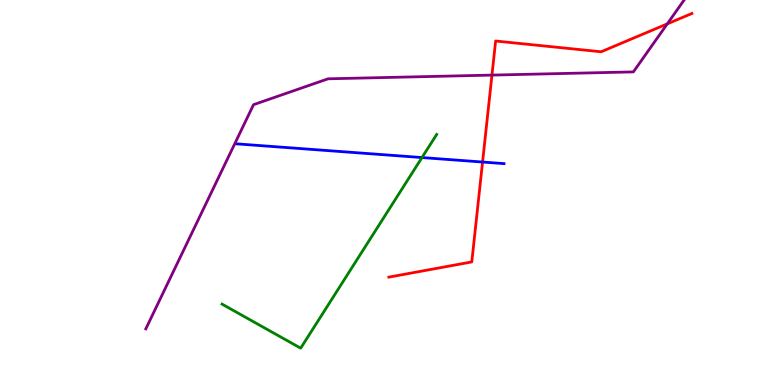[{'lines': ['blue', 'red'], 'intersections': [{'x': 6.23, 'y': 5.79}]}, {'lines': ['green', 'red'], 'intersections': []}, {'lines': ['purple', 'red'], 'intersections': [{'x': 6.35, 'y': 8.05}, {'x': 8.61, 'y': 9.38}]}, {'lines': ['blue', 'green'], 'intersections': [{'x': 5.44, 'y': 5.91}]}, {'lines': ['blue', 'purple'], 'intersections': []}, {'lines': ['green', 'purple'], 'intersections': []}]